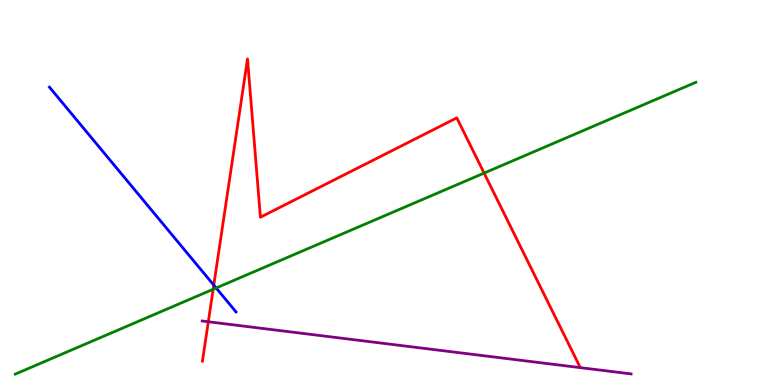[{'lines': ['blue', 'red'], 'intersections': [{'x': 2.76, 'y': 2.59}]}, {'lines': ['green', 'red'], 'intersections': [{'x': 2.75, 'y': 2.49}, {'x': 6.25, 'y': 5.5}]}, {'lines': ['purple', 'red'], 'intersections': [{'x': 2.69, 'y': 1.64}]}, {'lines': ['blue', 'green'], 'intersections': [{'x': 2.79, 'y': 2.52}]}, {'lines': ['blue', 'purple'], 'intersections': []}, {'lines': ['green', 'purple'], 'intersections': []}]